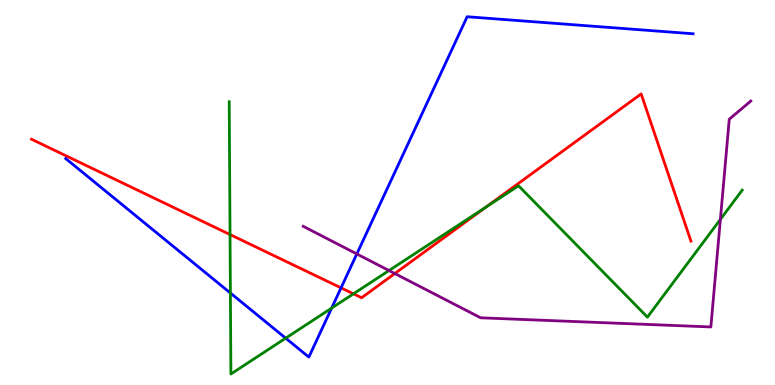[{'lines': ['blue', 'red'], 'intersections': [{'x': 4.4, 'y': 2.52}]}, {'lines': ['green', 'red'], 'intersections': [{'x': 2.97, 'y': 3.91}, {'x': 4.56, 'y': 2.37}, {'x': 6.27, 'y': 4.61}]}, {'lines': ['purple', 'red'], 'intersections': [{'x': 5.09, 'y': 2.9}]}, {'lines': ['blue', 'green'], 'intersections': [{'x': 2.97, 'y': 2.39}, {'x': 3.69, 'y': 1.22}, {'x': 4.28, 'y': 2.0}]}, {'lines': ['blue', 'purple'], 'intersections': [{'x': 4.6, 'y': 3.4}]}, {'lines': ['green', 'purple'], 'intersections': [{'x': 5.02, 'y': 2.97}, {'x': 9.3, 'y': 4.3}]}]